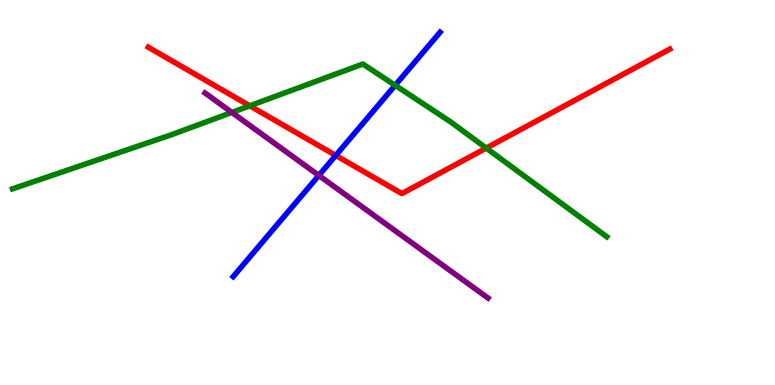[{'lines': ['blue', 'red'], 'intersections': [{'x': 4.33, 'y': 5.96}]}, {'lines': ['green', 'red'], 'intersections': [{'x': 3.22, 'y': 7.25}, {'x': 6.27, 'y': 6.15}]}, {'lines': ['purple', 'red'], 'intersections': []}, {'lines': ['blue', 'green'], 'intersections': [{'x': 5.1, 'y': 7.78}]}, {'lines': ['blue', 'purple'], 'intersections': [{'x': 4.11, 'y': 5.44}]}, {'lines': ['green', 'purple'], 'intersections': [{'x': 2.99, 'y': 7.08}]}]